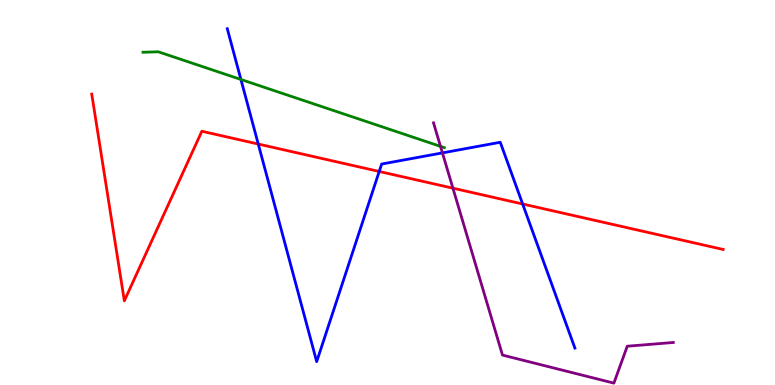[{'lines': ['blue', 'red'], 'intersections': [{'x': 3.33, 'y': 6.26}, {'x': 4.89, 'y': 5.55}, {'x': 6.74, 'y': 4.7}]}, {'lines': ['green', 'red'], 'intersections': []}, {'lines': ['purple', 'red'], 'intersections': [{'x': 5.84, 'y': 5.11}]}, {'lines': ['blue', 'green'], 'intersections': [{'x': 3.11, 'y': 7.94}]}, {'lines': ['blue', 'purple'], 'intersections': [{'x': 5.71, 'y': 6.03}]}, {'lines': ['green', 'purple'], 'intersections': [{'x': 5.68, 'y': 6.2}]}]